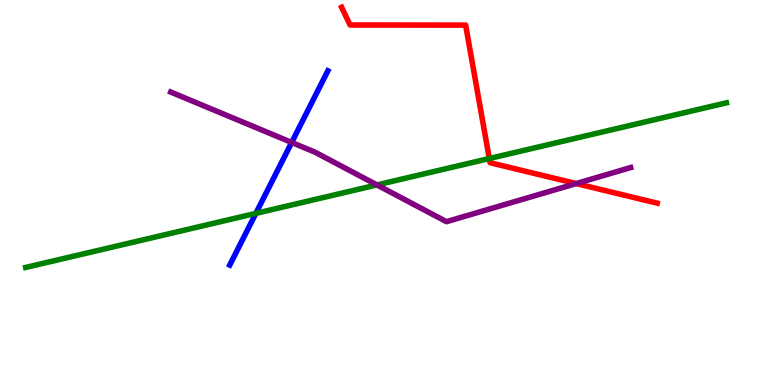[{'lines': ['blue', 'red'], 'intersections': []}, {'lines': ['green', 'red'], 'intersections': [{'x': 6.31, 'y': 5.88}]}, {'lines': ['purple', 'red'], 'intersections': [{'x': 7.43, 'y': 5.23}]}, {'lines': ['blue', 'green'], 'intersections': [{'x': 3.3, 'y': 4.46}]}, {'lines': ['blue', 'purple'], 'intersections': [{'x': 3.76, 'y': 6.3}]}, {'lines': ['green', 'purple'], 'intersections': [{'x': 4.86, 'y': 5.2}]}]